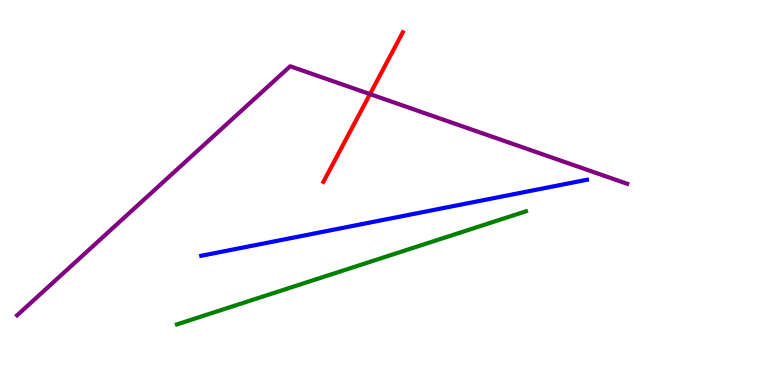[{'lines': ['blue', 'red'], 'intersections': []}, {'lines': ['green', 'red'], 'intersections': []}, {'lines': ['purple', 'red'], 'intersections': [{'x': 4.77, 'y': 7.56}]}, {'lines': ['blue', 'green'], 'intersections': []}, {'lines': ['blue', 'purple'], 'intersections': []}, {'lines': ['green', 'purple'], 'intersections': []}]